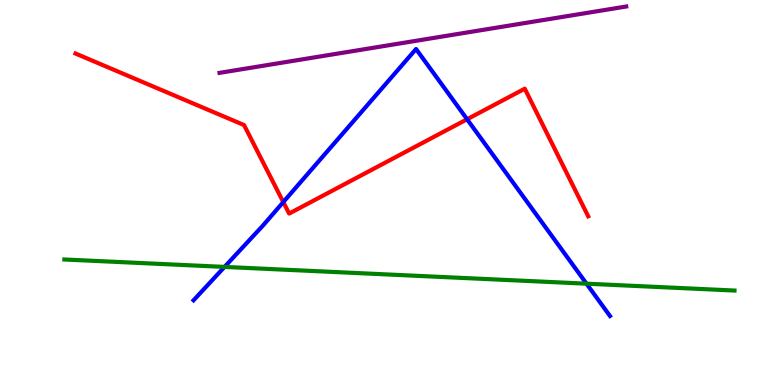[{'lines': ['blue', 'red'], 'intersections': [{'x': 3.66, 'y': 4.75}, {'x': 6.03, 'y': 6.9}]}, {'lines': ['green', 'red'], 'intersections': []}, {'lines': ['purple', 'red'], 'intersections': []}, {'lines': ['blue', 'green'], 'intersections': [{'x': 2.9, 'y': 3.07}, {'x': 7.57, 'y': 2.63}]}, {'lines': ['blue', 'purple'], 'intersections': []}, {'lines': ['green', 'purple'], 'intersections': []}]